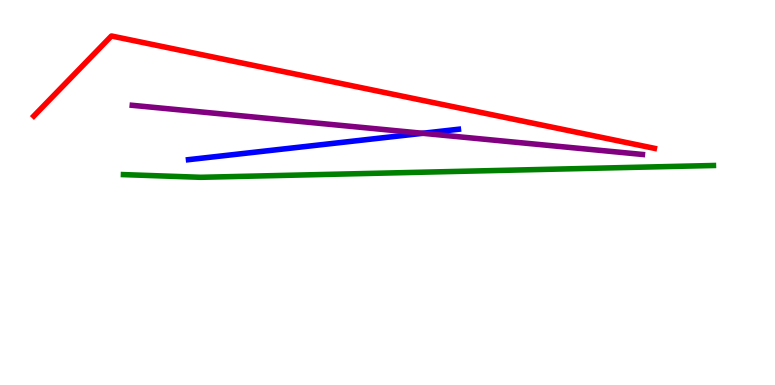[{'lines': ['blue', 'red'], 'intersections': []}, {'lines': ['green', 'red'], 'intersections': []}, {'lines': ['purple', 'red'], 'intersections': []}, {'lines': ['blue', 'green'], 'intersections': []}, {'lines': ['blue', 'purple'], 'intersections': [{'x': 5.45, 'y': 6.54}]}, {'lines': ['green', 'purple'], 'intersections': []}]